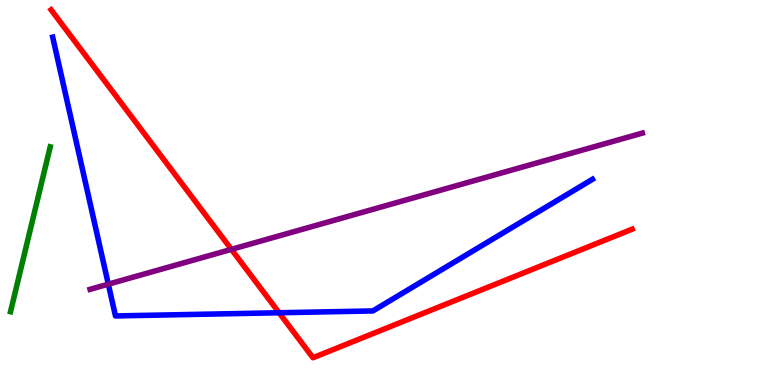[{'lines': ['blue', 'red'], 'intersections': [{'x': 3.6, 'y': 1.88}]}, {'lines': ['green', 'red'], 'intersections': []}, {'lines': ['purple', 'red'], 'intersections': [{'x': 2.99, 'y': 3.52}]}, {'lines': ['blue', 'green'], 'intersections': []}, {'lines': ['blue', 'purple'], 'intersections': [{'x': 1.4, 'y': 2.62}]}, {'lines': ['green', 'purple'], 'intersections': []}]